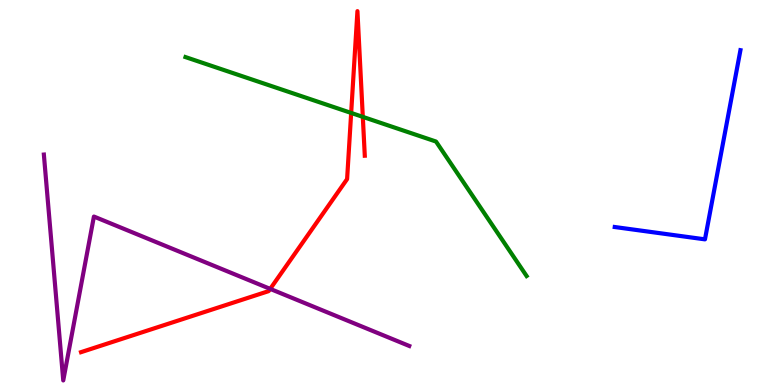[{'lines': ['blue', 'red'], 'intersections': []}, {'lines': ['green', 'red'], 'intersections': [{'x': 4.53, 'y': 7.07}, {'x': 4.68, 'y': 6.96}]}, {'lines': ['purple', 'red'], 'intersections': [{'x': 3.49, 'y': 2.5}]}, {'lines': ['blue', 'green'], 'intersections': []}, {'lines': ['blue', 'purple'], 'intersections': []}, {'lines': ['green', 'purple'], 'intersections': []}]